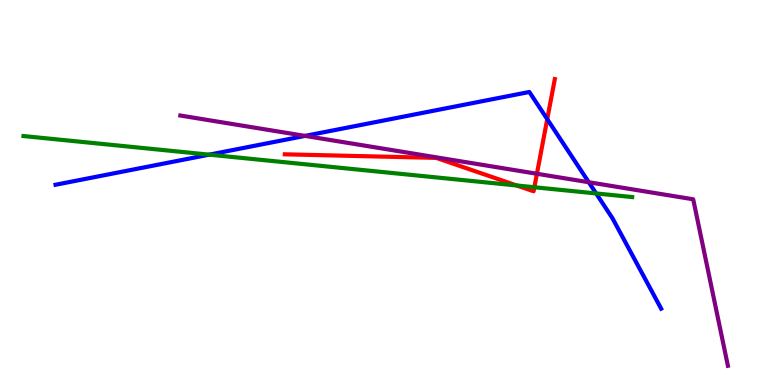[{'lines': ['blue', 'red'], 'intersections': [{'x': 7.06, 'y': 6.91}]}, {'lines': ['green', 'red'], 'intersections': [{'x': 6.67, 'y': 5.18}, {'x': 6.9, 'y': 5.14}]}, {'lines': ['purple', 'red'], 'intersections': [{'x': 6.93, 'y': 5.49}]}, {'lines': ['blue', 'green'], 'intersections': [{'x': 2.7, 'y': 5.98}, {'x': 7.69, 'y': 4.98}]}, {'lines': ['blue', 'purple'], 'intersections': [{'x': 3.94, 'y': 6.47}, {'x': 7.6, 'y': 5.27}]}, {'lines': ['green', 'purple'], 'intersections': []}]